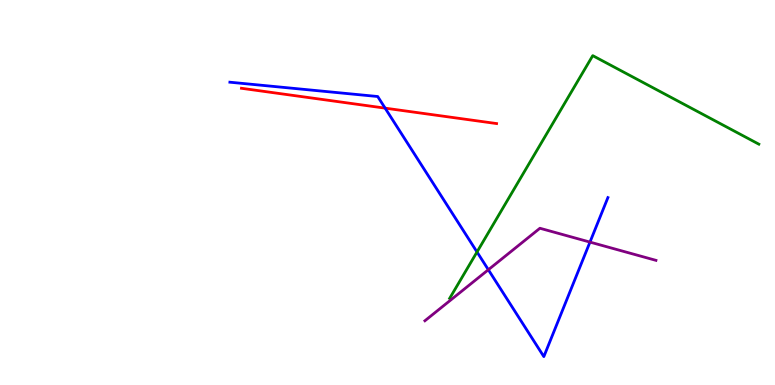[{'lines': ['blue', 'red'], 'intersections': [{'x': 4.97, 'y': 7.19}]}, {'lines': ['green', 'red'], 'intersections': []}, {'lines': ['purple', 'red'], 'intersections': []}, {'lines': ['blue', 'green'], 'intersections': [{'x': 6.15, 'y': 3.46}]}, {'lines': ['blue', 'purple'], 'intersections': [{'x': 6.3, 'y': 2.99}, {'x': 7.61, 'y': 3.71}]}, {'lines': ['green', 'purple'], 'intersections': []}]